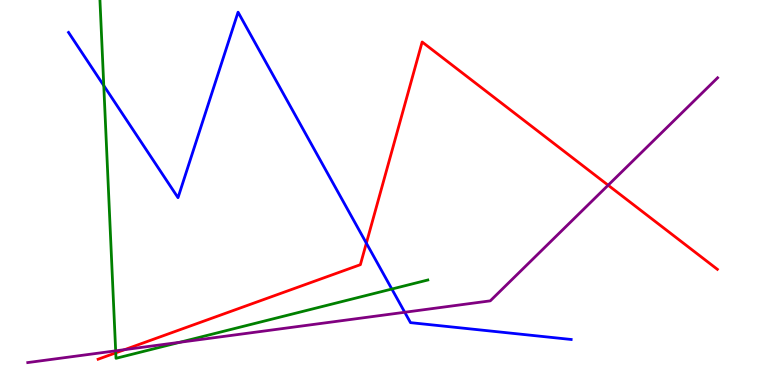[{'lines': ['blue', 'red'], 'intersections': [{'x': 4.73, 'y': 3.68}]}, {'lines': ['green', 'red'], 'intersections': [{'x': 1.49, 'y': 0.835}]}, {'lines': ['purple', 'red'], 'intersections': [{'x': 1.61, 'y': 0.919}, {'x': 7.85, 'y': 5.19}]}, {'lines': ['blue', 'green'], 'intersections': [{'x': 1.34, 'y': 7.78}, {'x': 5.06, 'y': 2.49}]}, {'lines': ['blue', 'purple'], 'intersections': [{'x': 5.22, 'y': 1.89}]}, {'lines': ['green', 'purple'], 'intersections': [{'x': 1.49, 'y': 0.887}, {'x': 2.32, 'y': 1.11}]}]